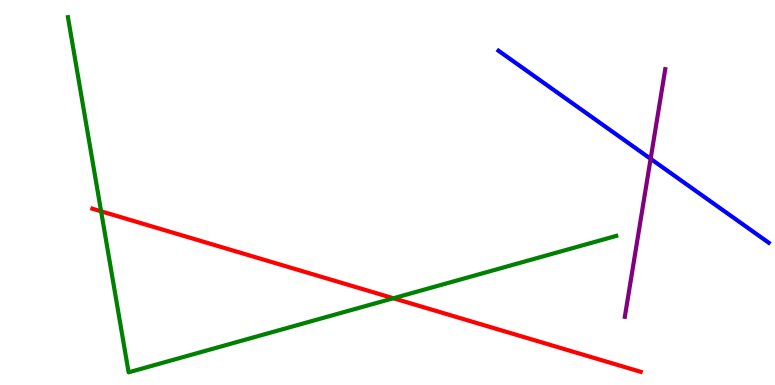[{'lines': ['blue', 'red'], 'intersections': []}, {'lines': ['green', 'red'], 'intersections': [{'x': 1.3, 'y': 4.51}, {'x': 5.08, 'y': 2.25}]}, {'lines': ['purple', 'red'], 'intersections': []}, {'lines': ['blue', 'green'], 'intersections': []}, {'lines': ['blue', 'purple'], 'intersections': [{'x': 8.4, 'y': 5.88}]}, {'lines': ['green', 'purple'], 'intersections': []}]